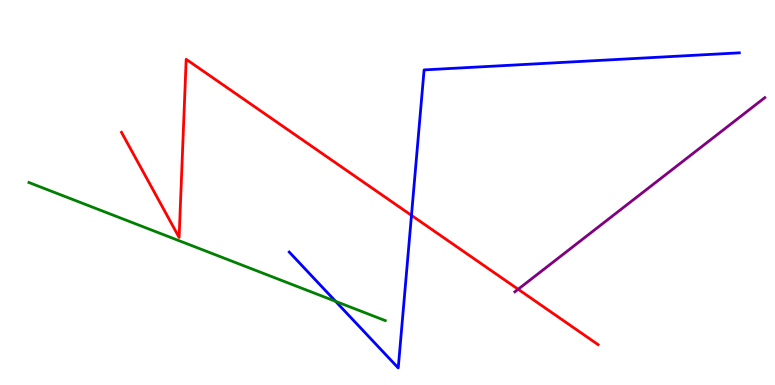[{'lines': ['blue', 'red'], 'intersections': [{'x': 5.31, 'y': 4.41}]}, {'lines': ['green', 'red'], 'intersections': []}, {'lines': ['purple', 'red'], 'intersections': [{'x': 6.69, 'y': 2.49}]}, {'lines': ['blue', 'green'], 'intersections': [{'x': 4.33, 'y': 2.17}]}, {'lines': ['blue', 'purple'], 'intersections': []}, {'lines': ['green', 'purple'], 'intersections': []}]